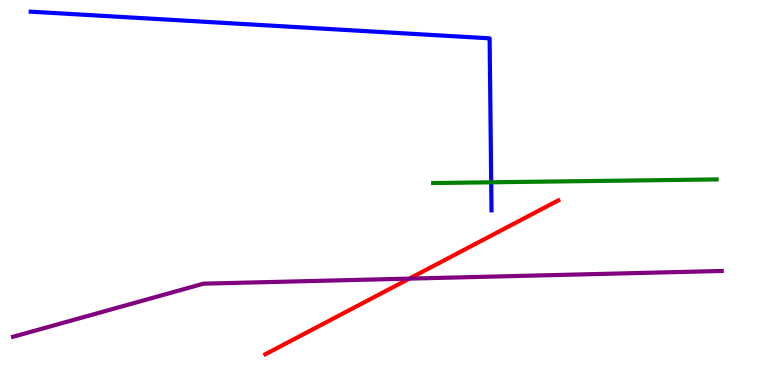[{'lines': ['blue', 'red'], 'intersections': []}, {'lines': ['green', 'red'], 'intersections': []}, {'lines': ['purple', 'red'], 'intersections': [{'x': 5.28, 'y': 2.76}]}, {'lines': ['blue', 'green'], 'intersections': [{'x': 6.34, 'y': 5.27}]}, {'lines': ['blue', 'purple'], 'intersections': []}, {'lines': ['green', 'purple'], 'intersections': []}]